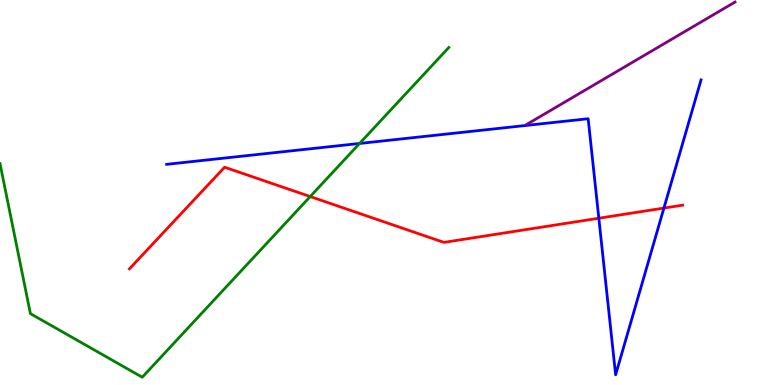[{'lines': ['blue', 'red'], 'intersections': [{'x': 7.73, 'y': 4.33}, {'x': 8.57, 'y': 4.6}]}, {'lines': ['green', 'red'], 'intersections': [{'x': 4.0, 'y': 4.89}]}, {'lines': ['purple', 'red'], 'intersections': []}, {'lines': ['blue', 'green'], 'intersections': [{'x': 4.64, 'y': 6.27}]}, {'lines': ['blue', 'purple'], 'intersections': []}, {'lines': ['green', 'purple'], 'intersections': []}]